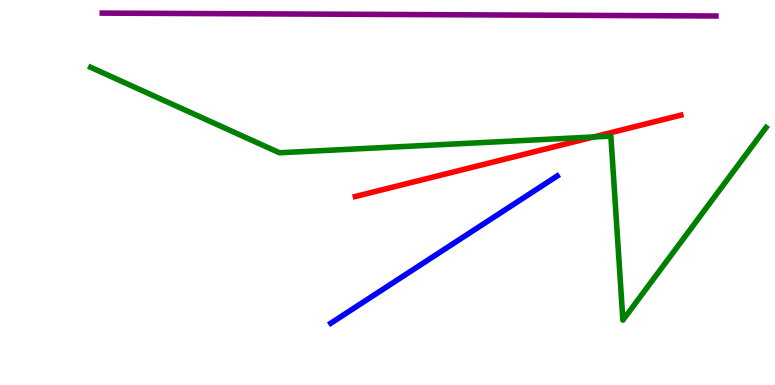[{'lines': ['blue', 'red'], 'intersections': []}, {'lines': ['green', 'red'], 'intersections': [{'x': 7.66, 'y': 6.44}]}, {'lines': ['purple', 'red'], 'intersections': []}, {'lines': ['blue', 'green'], 'intersections': []}, {'lines': ['blue', 'purple'], 'intersections': []}, {'lines': ['green', 'purple'], 'intersections': []}]